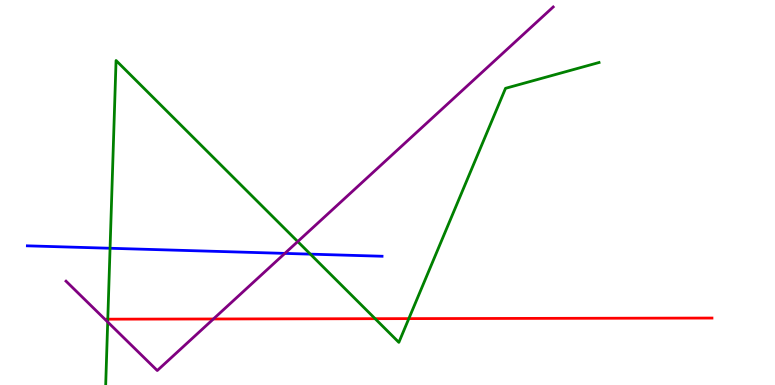[{'lines': ['blue', 'red'], 'intersections': []}, {'lines': ['green', 'red'], 'intersections': [{'x': 1.39, 'y': 1.71}, {'x': 4.84, 'y': 1.72}, {'x': 5.28, 'y': 1.72}]}, {'lines': ['purple', 'red'], 'intersections': [{'x': 2.75, 'y': 1.71}]}, {'lines': ['blue', 'green'], 'intersections': [{'x': 1.42, 'y': 3.55}, {'x': 4.0, 'y': 3.4}]}, {'lines': ['blue', 'purple'], 'intersections': [{'x': 3.68, 'y': 3.42}]}, {'lines': ['green', 'purple'], 'intersections': [{'x': 1.39, 'y': 1.64}, {'x': 3.84, 'y': 3.73}]}]